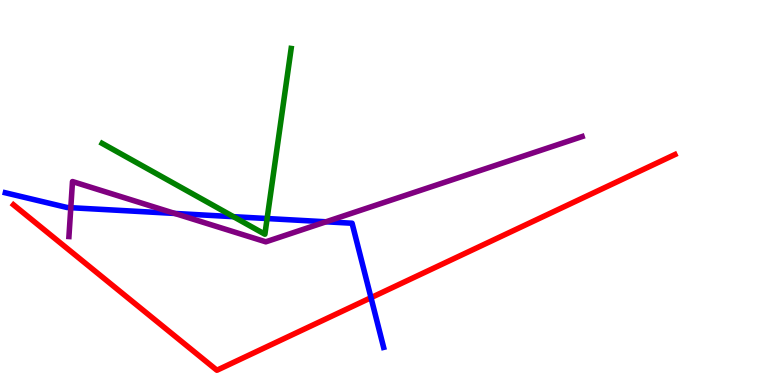[{'lines': ['blue', 'red'], 'intersections': [{'x': 4.79, 'y': 2.27}]}, {'lines': ['green', 'red'], 'intersections': []}, {'lines': ['purple', 'red'], 'intersections': []}, {'lines': ['blue', 'green'], 'intersections': [{'x': 3.01, 'y': 4.37}, {'x': 3.45, 'y': 4.32}]}, {'lines': ['blue', 'purple'], 'intersections': [{'x': 0.914, 'y': 4.61}, {'x': 2.25, 'y': 4.46}, {'x': 4.21, 'y': 4.24}]}, {'lines': ['green', 'purple'], 'intersections': []}]